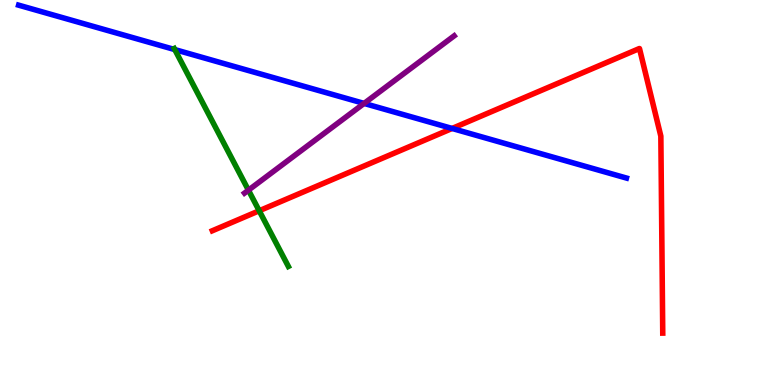[{'lines': ['blue', 'red'], 'intersections': [{'x': 5.83, 'y': 6.66}]}, {'lines': ['green', 'red'], 'intersections': [{'x': 3.34, 'y': 4.53}]}, {'lines': ['purple', 'red'], 'intersections': []}, {'lines': ['blue', 'green'], 'intersections': [{'x': 2.26, 'y': 8.71}]}, {'lines': ['blue', 'purple'], 'intersections': [{'x': 4.7, 'y': 7.31}]}, {'lines': ['green', 'purple'], 'intersections': [{'x': 3.21, 'y': 5.06}]}]